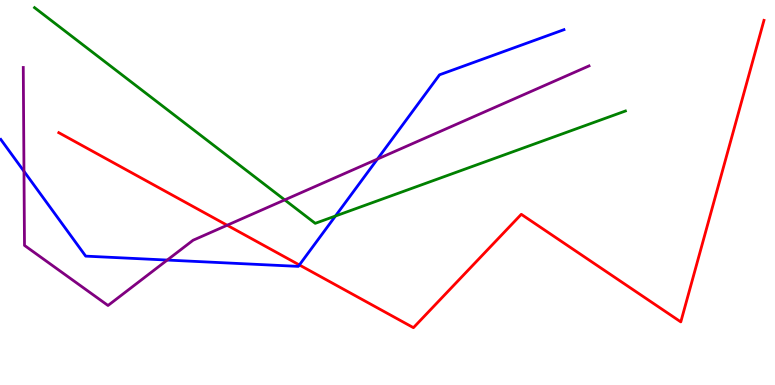[{'lines': ['blue', 'red'], 'intersections': [{'x': 3.86, 'y': 3.12}]}, {'lines': ['green', 'red'], 'intersections': []}, {'lines': ['purple', 'red'], 'intersections': [{'x': 2.93, 'y': 4.15}]}, {'lines': ['blue', 'green'], 'intersections': [{'x': 4.33, 'y': 4.39}]}, {'lines': ['blue', 'purple'], 'intersections': [{'x': 0.309, 'y': 5.55}, {'x': 2.16, 'y': 3.25}, {'x': 4.87, 'y': 5.87}]}, {'lines': ['green', 'purple'], 'intersections': [{'x': 3.67, 'y': 4.81}]}]